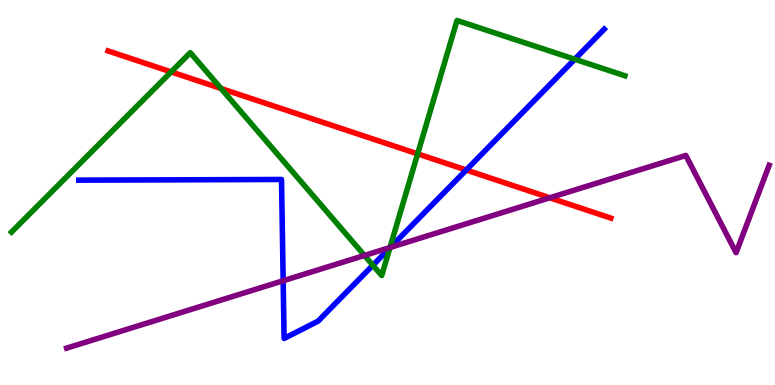[{'lines': ['blue', 'red'], 'intersections': [{'x': 6.02, 'y': 5.58}]}, {'lines': ['green', 'red'], 'intersections': [{'x': 2.21, 'y': 8.13}, {'x': 2.85, 'y': 7.7}, {'x': 5.39, 'y': 6.0}]}, {'lines': ['purple', 'red'], 'intersections': [{'x': 7.09, 'y': 4.86}]}, {'lines': ['blue', 'green'], 'intersections': [{'x': 4.81, 'y': 3.11}, {'x': 5.03, 'y': 3.56}, {'x': 7.42, 'y': 8.46}]}, {'lines': ['blue', 'purple'], 'intersections': [{'x': 3.65, 'y': 2.71}, {'x': 5.04, 'y': 3.57}]}, {'lines': ['green', 'purple'], 'intersections': [{'x': 4.7, 'y': 3.36}, {'x': 5.03, 'y': 3.57}]}]